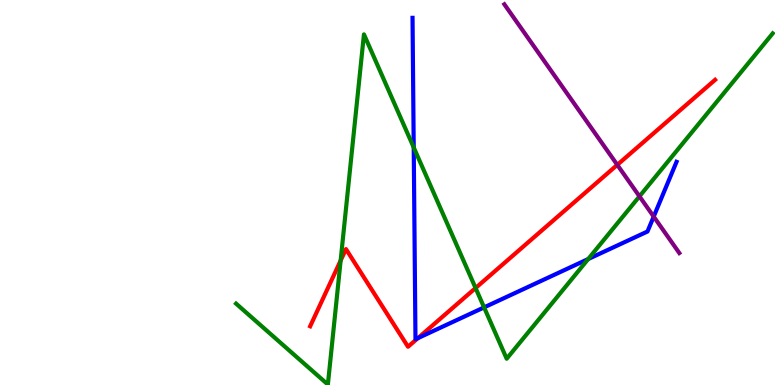[{'lines': ['blue', 'red'], 'intersections': [{'x': 5.39, 'y': 1.22}]}, {'lines': ['green', 'red'], 'intersections': [{'x': 4.4, 'y': 3.23}, {'x': 6.14, 'y': 2.52}]}, {'lines': ['purple', 'red'], 'intersections': [{'x': 7.97, 'y': 5.72}]}, {'lines': ['blue', 'green'], 'intersections': [{'x': 5.34, 'y': 6.17}, {'x': 6.25, 'y': 2.02}, {'x': 7.59, 'y': 3.27}]}, {'lines': ['blue', 'purple'], 'intersections': [{'x': 8.43, 'y': 4.37}]}, {'lines': ['green', 'purple'], 'intersections': [{'x': 8.25, 'y': 4.9}]}]